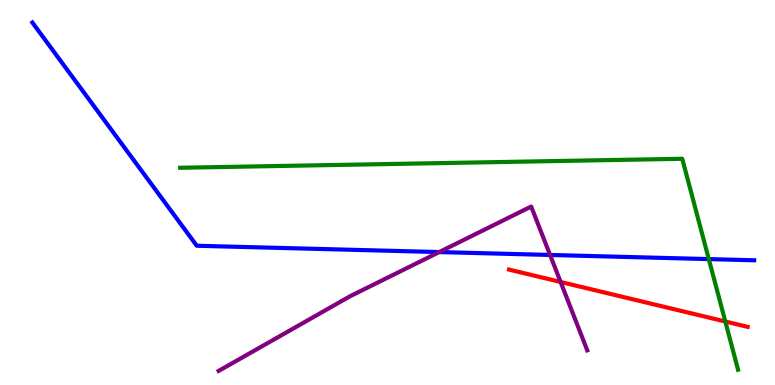[{'lines': ['blue', 'red'], 'intersections': []}, {'lines': ['green', 'red'], 'intersections': [{'x': 9.36, 'y': 1.65}]}, {'lines': ['purple', 'red'], 'intersections': [{'x': 7.23, 'y': 2.68}]}, {'lines': ['blue', 'green'], 'intersections': [{'x': 9.15, 'y': 3.27}]}, {'lines': ['blue', 'purple'], 'intersections': [{'x': 5.67, 'y': 3.45}, {'x': 7.1, 'y': 3.38}]}, {'lines': ['green', 'purple'], 'intersections': []}]